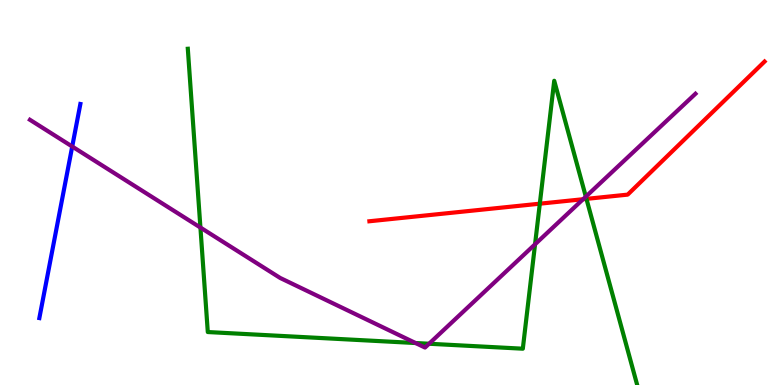[{'lines': ['blue', 'red'], 'intersections': []}, {'lines': ['green', 'red'], 'intersections': [{'x': 6.97, 'y': 4.71}, {'x': 7.57, 'y': 4.83}]}, {'lines': ['purple', 'red'], 'intersections': [{'x': 7.52, 'y': 4.83}]}, {'lines': ['blue', 'green'], 'intersections': []}, {'lines': ['blue', 'purple'], 'intersections': [{'x': 0.932, 'y': 6.19}]}, {'lines': ['green', 'purple'], 'intersections': [{'x': 2.59, 'y': 4.09}, {'x': 5.36, 'y': 1.09}, {'x': 5.54, 'y': 1.07}, {'x': 6.9, 'y': 3.65}, {'x': 7.56, 'y': 4.89}]}]